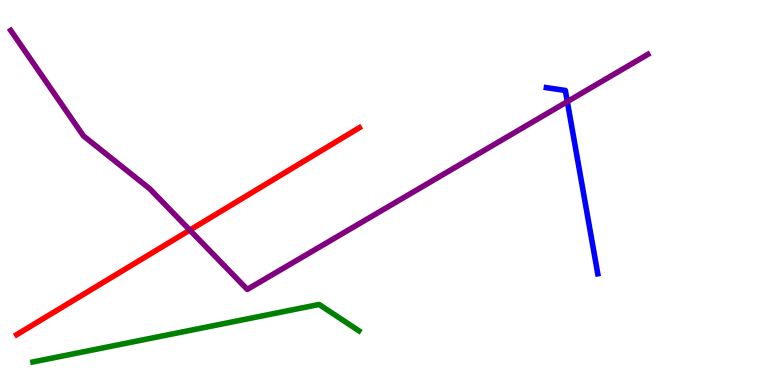[{'lines': ['blue', 'red'], 'intersections': []}, {'lines': ['green', 'red'], 'intersections': []}, {'lines': ['purple', 'red'], 'intersections': [{'x': 2.45, 'y': 4.02}]}, {'lines': ['blue', 'green'], 'intersections': []}, {'lines': ['blue', 'purple'], 'intersections': [{'x': 7.32, 'y': 7.36}]}, {'lines': ['green', 'purple'], 'intersections': []}]